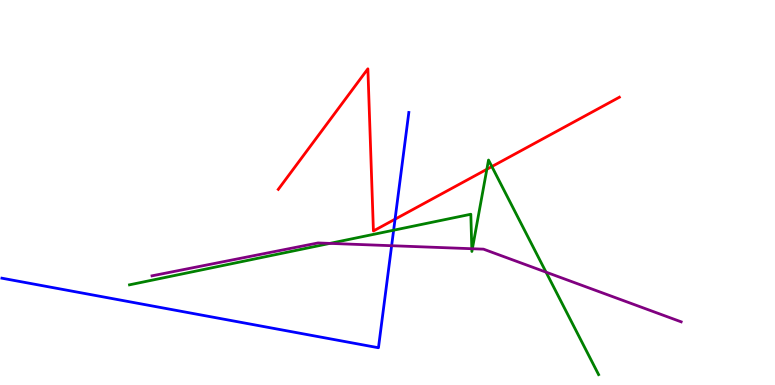[{'lines': ['blue', 'red'], 'intersections': [{'x': 5.1, 'y': 4.31}]}, {'lines': ['green', 'red'], 'intersections': [{'x': 6.28, 'y': 5.6}, {'x': 6.35, 'y': 5.67}]}, {'lines': ['purple', 'red'], 'intersections': []}, {'lines': ['blue', 'green'], 'intersections': [{'x': 5.08, 'y': 4.02}]}, {'lines': ['blue', 'purple'], 'intersections': [{'x': 5.05, 'y': 3.62}]}, {'lines': ['green', 'purple'], 'intersections': [{'x': 4.26, 'y': 3.68}, {'x': 6.09, 'y': 3.54}, {'x': 6.1, 'y': 3.54}, {'x': 7.05, 'y': 2.93}]}]